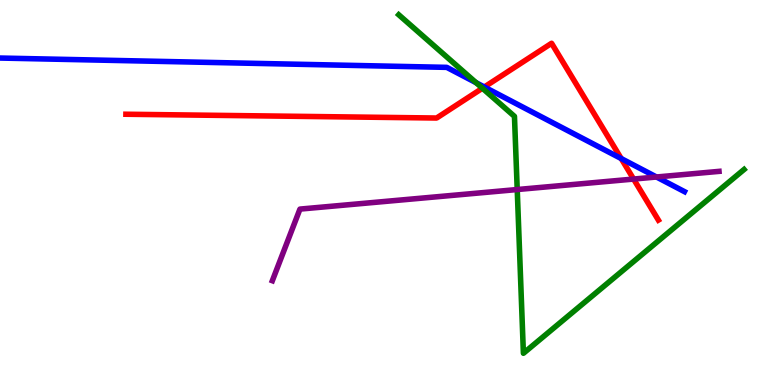[{'lines': ['blue', 'red'], 'intersections': [{'x': 6.25, 'y': 7.74}, {'x': 8.02, 'y': 5.88}]}, {'lines': ['green', 'red'], 'intersections': [{'x': 6.22, 'y': 7.71}]}, {'lines': ['purple', 'red'], 'intersections': [{'x': 8.18, 'y': 5.35}]}, {'lines': ['blue', 'green'], 'intersections': [{'x': 6.14, 'y': 7.85}]}, {'lines': ['blue', 'purple'], 'intersections': [{'x': 8.47, 'y': 5.4}]}, {'lines': ['green', 'purple'], 'intersections': [{'x': 6.67, 'y': 5.08}]}]